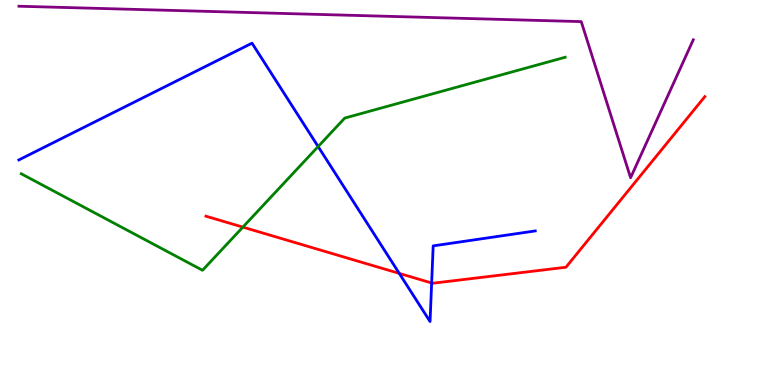[{'lines': ['blue', 'red'], 'intersections': [{'x': 5.15, 'y': 2.9}, {'x': 5.57, 'y': 2.65}]}, {'lines': ['green', 'red'], 'intersections': [{'x': 3.13, 'y': 4.1}]}, {'lines': ['purple', 'red'], 'intersections': []}, {'lines': ['blue', 'green'], 'intersections': [{'x': 4.11, 'y': 6.19}]}, {'lines': ['blue', 'purple'], 'intersections': []}, {'lines': ['green', 'purple'], 'intersections': []}]